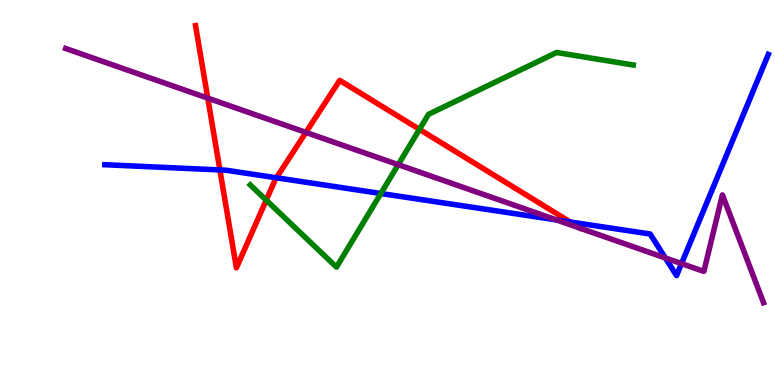[{'lines': ['blue', 'red'], 'intersections': [{'x': 2.84, 'y': 5.59}, {'x': 3.57, 'y': 5.38}, {'x': 7.36, 'y': 4.23}]}, {'lines': ['green', 'red'], 'intersections': [{'x': 3.43, 'y': 4.8}, {'x': 5.41, 'y': 6.64}]}, {'lines': ['purple', 'red'], 'intersections': [{'x': 2.68, 'y': 7.45}, {'x': 3.95, 'y': 6.56}]}, {'lines': ['blue', 'green'], 'intersections': [{'x': 4.91, 'y': 4.97}]}, {'lines': ['blue', 'purple'], 'intersections': [{'x': 7.18, 'y': 4.29}, {'x': 8.59, 'y': 3.3}, {'x': 8.79, 'y': 3.15}]}, {'lines': ['green', 'purple'], 'intersections': [{'x': 5.14, 'y': 5.72}]}]